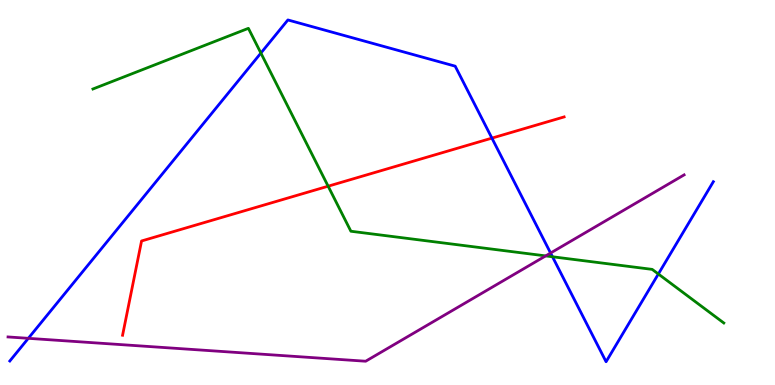[{'lines': ['blue', 'red'], 'intersections': [{'x': 6.35, 'y': 6.41}]}, {'lines': ['green', 'red'], 'intersections': [{'x': 4.23, 'y': 5.16}]}, {'lines': ['purple', 'red'], 'intersections': []}, {'lines': ['blue', 'green'], 'intersections': [{'x': 3.37, 'y': 8.62}, {'x': 7.13, 'y': 3.33}, {'x': 8.49, 'y': 2.88}]}, {'lines': ['blue', 'purple'], 'intersections': [{'x': 0.365, 'y': 1.21}, {'x': 7.1, 'y': 3.43}]}, {'lines': ['green', 'purple'], 'intersections': [{'x': 7.04, 'y': 3.35}]}]